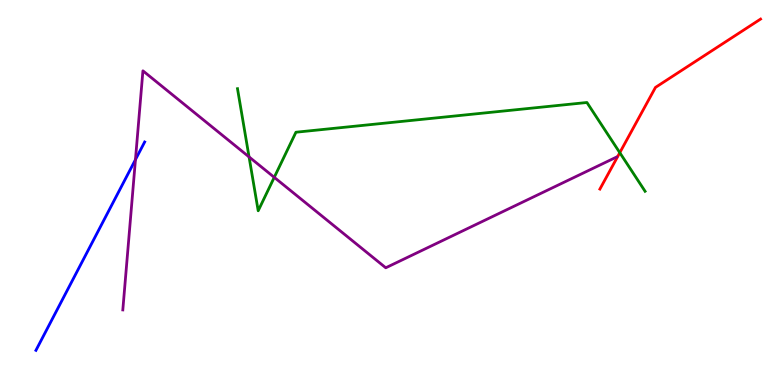[{'lines': ['blue', 'red'], 'intersections': []}, {'lines': ['green', 'red'], 'intersections': [{'x': 8.0, 'y': 6.03}]}, {'lines': ['purple', 'red'], 'intersections': []}, {'lines': ['blue', 'green'], 'intersections': []}, {'lines': ['blue', 'purple'], 'intersections': [{'x': 1.75, 'y': 5.85}]}, {'lines': ['green', 'purple'], 'intersections': [{'x': 3.21, 'y': 5.92}, {'x': 3.54, 'y': 5.39}]}]